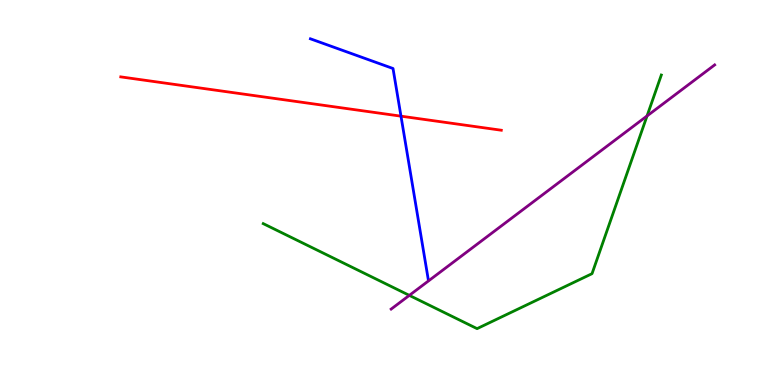[{'lines': ['blue', 'red'], 'intersections': [{'x': 5.17, 'y': 6.98}]}, {'lines': ['green', 'red'], 'intersections': []}, {'lines': ['purple', 'red'], 'intersections': []}, {'lines': ['blue', 'green'], 'intersections': []}, {'lines': ['blue', 'purple'], 'intersections': []}, {'lines': ['green', 'purple'], 'intersections': [{'x': 5.28, 'y': 2.33}, {'x': 8.35, 'y': 6.99}]}]